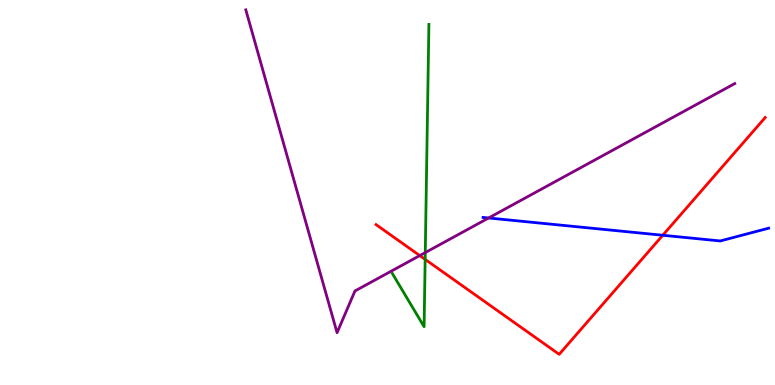[{'lines': ['blue', 'red'], 'intersections': [{'x': 8.55, 'y': 3.89}]}, {'lines': ['green', 'red'], 'intersections': [{'x': 5.49, 'y': 3.26}]}, {'lines': ['purple', 'red'], 'intersections': [{'x': 5.42, 'y': 3.36}]}, {'lines': ['blue', 'green'], 'intersections': []}, {'lines': ['blue', 'purple'], 'intersections': [{'x': 6.3, 'y': 4.34}]}, {'lines': ['green', 'purple'], 'intersections': [{'x': 5.49, 'y': 3.44}]}]